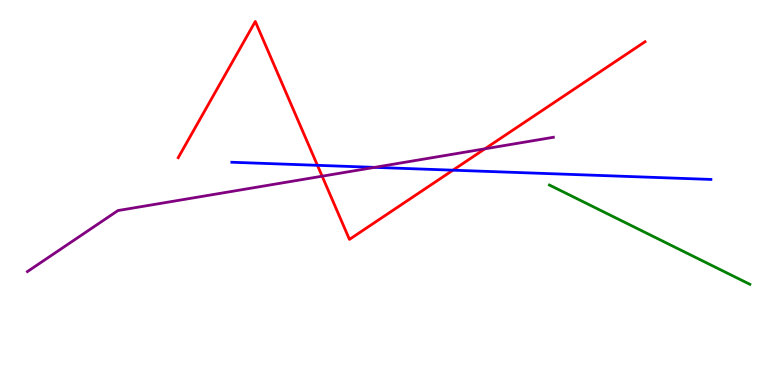[{'lines': ['blue', 'red'], 'intersections': [{'x': 4.1, 'y': 5.71}, {'x': 5.84, 'y': 5.58}]}, {'lines': ['green', 'red'], 'intersections': []}, {'lines': ['purple', 'red'], 'intersections': [{'x': 4.16, 'y': 5.42}, {'x': 6.26, 'y': 6.13}]}, {'lines': ['blue', 'green'], 'intersections': []}, {'lines': ['blue', 'purple'], 'intersections': [{'x': 4.83, 'y': 5.65}]}, {'lines': ['green', 'purple'], 'intersections': []}]